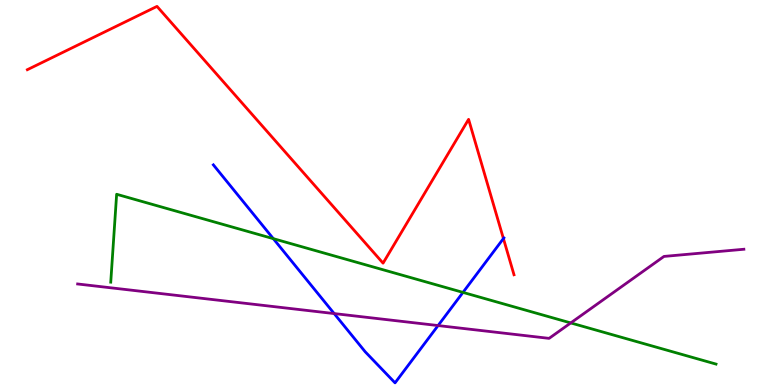[{'lines': ['blue', 'red'], 'intersections': [{'x': 6.5, 'y': 3.8}]}, {'lines': ['green', 'red'], 'intersections': []}, {'lines': ['purple', 'red'], 'intersections': []}, {'lines': ['blue', 'green'], 'intersections': [{'x': 3.53, 'y': 3.8}, {'x': 5.97, 'y': 2.41}]}, {'lines': ['blue', 'purple'], 'intersections': [{'x': 4.31, 'y': 1.86}, {'x': 5.65, 'y': 1.54}]}, {'lines': ['green', 'purple'], 'intersections': [{'x': 7.36, 'y': 1.61}]}]